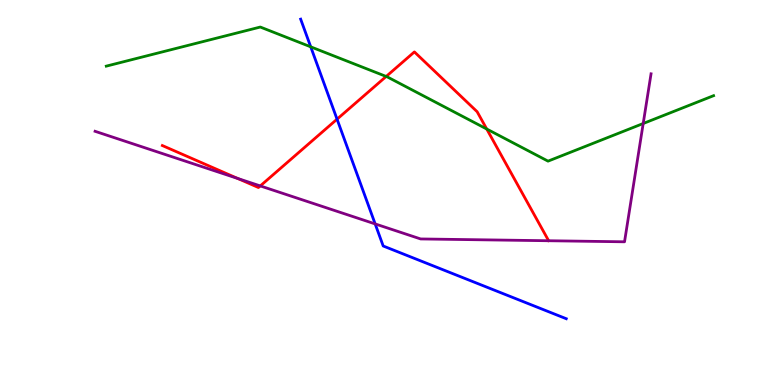[{'lines': ['blue', 'red'], 'intersections': [{'x': 4.35, 'y': 6.9}]}, {'lines': ['green', 'red'], 'intersections': [{'x': 4.98, 'y': 8.01}, {'x': 6.28, 'y': 6.65}]}, {'lines': ['purple', 'red'], 'intersections': [{'x': 3.07, 'y': 5.37}, {'x': 3.36, 'y': 5.17}]}, {'lines': ['blue', 'green'], 'intersections': [{'x': 4.01, 'y': 8.78}]}, {'lines': ['blue', 'purple'], 'intersections': [{'x': 4.84, 'y': 4.18}]}, {'lines': ['green', 'purple'], 'intersections': [{'x': 8.3, 'y': 6.79}]}]